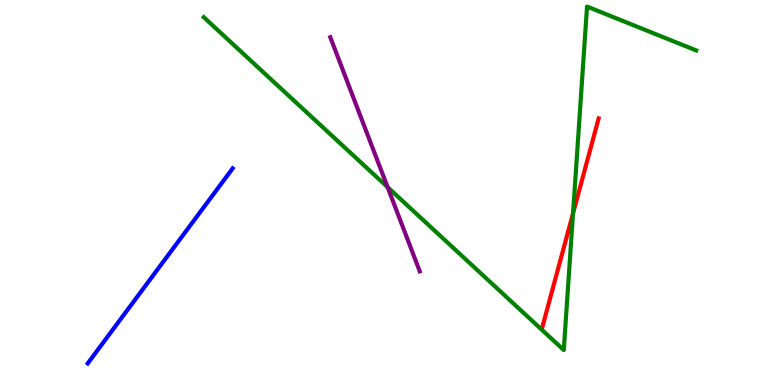[{'lines': ['blue', 'red'], 'intersections': []}, {'lines': ['green', 'red'], 'intersections': [{'x': 7.39, 'y': 4.46}]}, {'lines': ['purple', 'red'], 'intersections': []}, {'lines': ['blue', 'green'], 'intersections': []}, {'lines': ['blue', 'purple'], 'intersections': []}, {'lines': ['green', 'purple'], 'intersections': [{'x': 5.0, 'y': 5.14}]}]